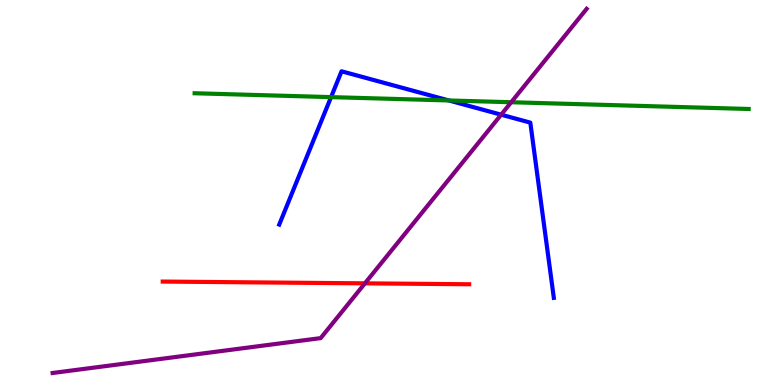[{'lines': ['blue', 'red'], 'intersections': []}, {'lines': ['green', 'red'], 'intersections': []}, {'lines': ['purple', 'red'], 'intersections': [{'x': 4.71, 'y': 2.64}]}, {'lines': ['blue', 'green'], 'intersections': [{'x': 4.27, 'y': 7.48}, {'x': 5.79, 'y': 7.39}]}, {'lines': ['blue', 'purple'], 'intersections': [{'x': 6.47, 'y': 7.02}]}, {'lines': ['green', 'purple'], 'intersections': [{'x': 6.6, 'y': 7.34}]}]